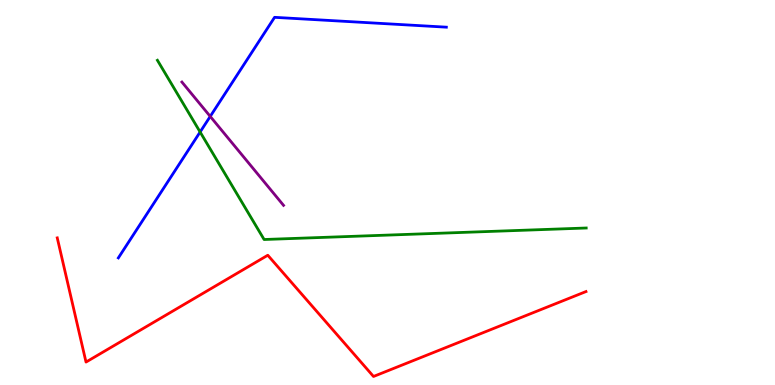[{'lines': ['blue', 'red'], 'intersections': []}, {'lines': ['green', 'red'], 'intersections': []}, {'lines': ['purple', 'red'], 'intersections': []}, {'lines': ['blue', 'green'], 'intersections': [{'x': 2.58, 'y': 6.57}]}, {'lines': ['blue', 'purple'], 'intersections': [{'x': 2.71, 'y': 6.98}]}, {'lines': ['green', 'purple'], 'intersections': []}]